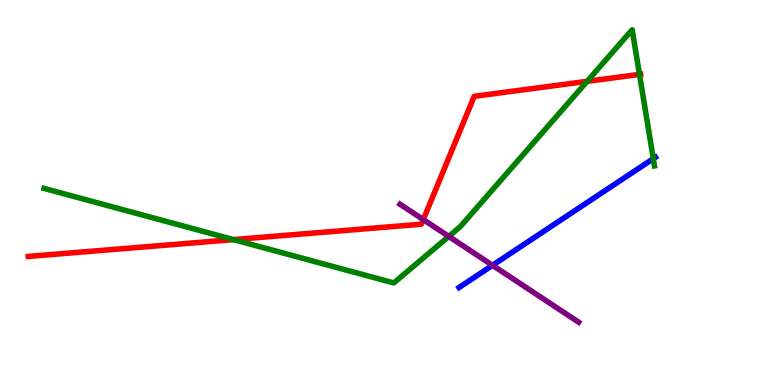[{'lines': ['blue', 'red'], 'intersections': []}, {'lines': ['green', 'red'], 'intersections': [{'x': 3.01, 'y': 3.78}, {'x': 7.58, 'y': 7.89}, {'x': 8.25, 'y': 8.07}]}, {'lines': ['purple', 'red'], 'intersections': [{'x': 5.46, 'y': 4.3}]}, {'lines': ['blue', 'green'], 'intersections': [{'x': 8.43, 'y': 5.88}]}, {'lines': ['blue', 'purple'], 'intersections': [{'x': 6.36, 'y': 3.11}]}, {'lines': ['green', 'purple'], 'intersections': [{'x': 5.79, 'y': 3.86}]}]